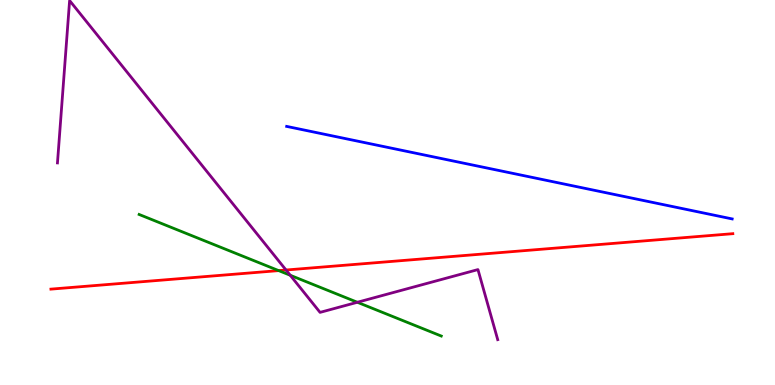[{'lines': ['blue', 'red'], 'intersections': []}, {'lines': ['green', 'red'], 'intersections': [{'x': 3.6, 'y': 2.97}]}, {'lines': ['purple', 'red'], 'intersections': [{'x': 3.69, 'y': 2.99}]}, {'lines': ['blue', 'green'], 'intersections': []}, {'lines': ['blue', 'purple'], 'intersections': []}, {'lines': ['green', 'purple'], 'intersections': [{'x': 3.75, 'y': 2.85}, {'x': 4.61, 'y': 2.15}]}]